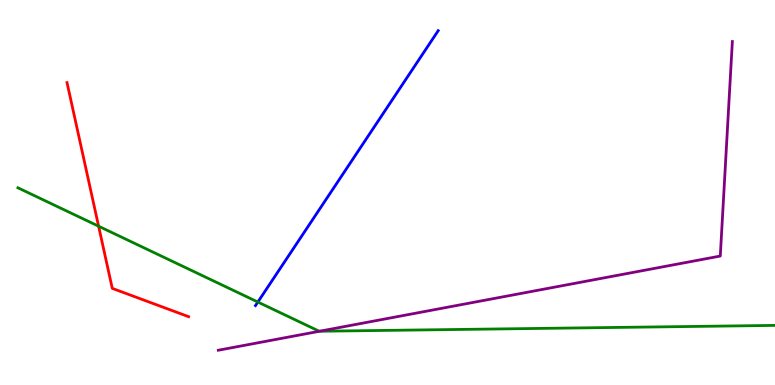[{'lines': ['blue', 'red'], 'intersections': []}, {'lines': ['green', 'red'], 'intersections': [{'x': 1.27, 'y': 4.12}]}, {'lines': ['purple', 'red'], 'intersections': []}, {'lines': ['blue', 'green'], 'intersections': [{'x': 3.33, 'y': 2.15}]}, {'lines': ['blue', 'purple'], 'intersections': []}, {'lines': ['green', 'purple'], 'intersections': [{'x': 4.12, 'y': 1.4}]}]